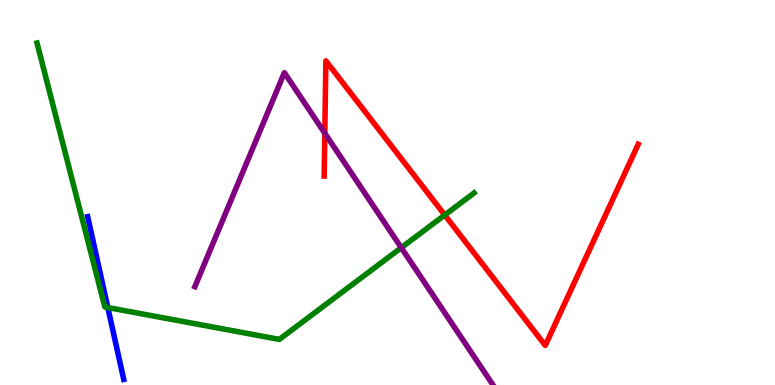[{'lines': ['blue', 'red'], 'intersections': []}, {'lines': ['green', 'red'], 'intersections': [{'x': 5.74, 'y': 4.41}]}, {'lines': ['purple', 'red'], 'intersections': [{'x': 4.19, 'y': 6.54}]}, {'lines': ['blue', 'green'], 'intersections': [{'x': 1.39, 'y': 2.01}]}, {'lines': ['blue', 'purple'], 'intersections': []}, {'lines': ['green', 'purple'], 'intersections': [{'x': 5.18, 'y': 3.57}]}]